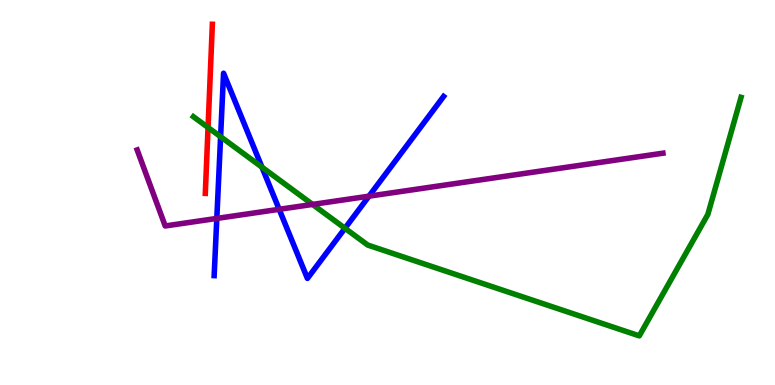[{'lines': ['blue', 'red'], 'intersections': []}, {'lines': ['green', 'red'], 'intersections': [{'x': 2.68, 'y': 6.69}]}, {'lines': ['purple', 'red'], 'intersections': []}, {'lines': ['blue', 'green'], 'intersections': [{'x': 2.85, 'y': 6.45}, {'x': 3.38, 'y': 5.66}, {'x': 4.45, 'y': 4.07}]}, {'lines': ['blue', 'purple'], 'intersections': [{'x': 2.8, 'y': 4.33}, {'x': 3.6, 'y': 4.56}, {'x': 4.76, 'y': 4.9}]}, {'lines': ['green', 'purple'], 'intersections': [{'x': 4.03, 'y': 4.69}]}]